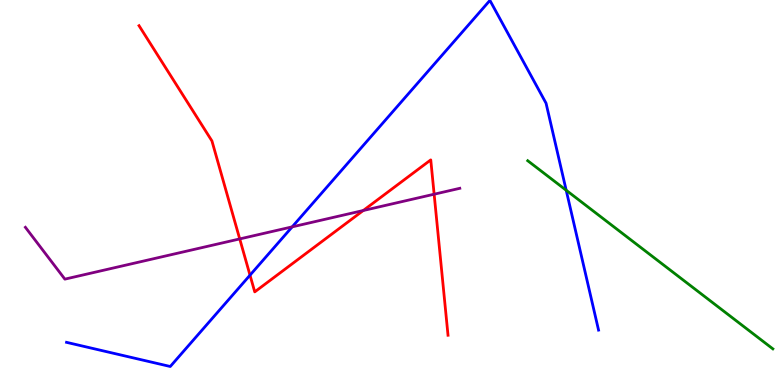[{'lines': ['blue', 'red'], 'intersections': [{'x': 3.23, 'y': 2.85}]}, {'lines': ['green', 'red'], 'intersections': []}, {'lines': ['purple', 'red'], 'intersections': [{'x': 3.09, 'y': 3.79}, {'x': 4.69, 'y': 4.53}, {'x': 5.6, 'y': 4.96}]}, {'lines': ['blue', 'green'], 'intersections': [{'x': 7.31, 'y': 5.06}]}, {'lines': ['blue', 'purple'], 'intersections': [{'x': 3.77, 'y': 4.11}]}, {'lines': ['green', 'purple'], 'intersections': []}]